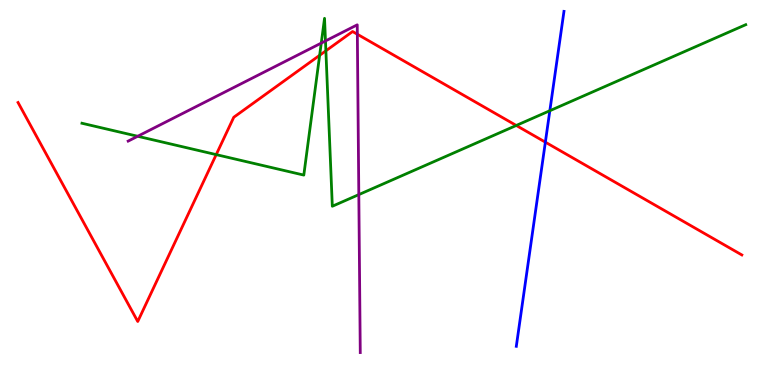[{'lines': ['blue', 'red'], 'intersections': [{'x': 7.04, 'y': 6.31}]}, {'lines': ['green', 'red'], 'intersections': [{'x': 2.79, 'y': 5.98}, {'x': 4.12, 'y': 8.56}, {'x': 4.2, 'y': 8.68}, {'x': 6.66, 'y': 6.74}]}, {'lines': ['purple', 'red'], 'intersections': [{'x': 4.61, 'y': 9.11}]}, {'lines': ['blue', 'green'], 'intersections': [{'x': 7.09, 'y': 7.12}]}, {'lines': ['blue', 'purple'], 'intersections': []}, {'lines': ['green', 'purple'], 'intersections': [{'x': 1.78, 'y': 6.46}, {'x': 4.15, 'y': 8.88}, {'x': 4.2, 'y': 8.94}, {'x': 4.63, 'y': 4.95}]}]